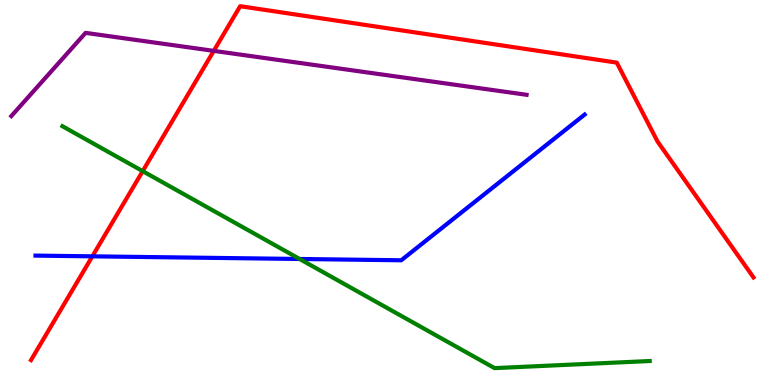[{'lines': ['blue', 'red'], 'intersections': [{'x': 1.19, 'y': 3.34}]}, {'lines': ['green', 'red'], 'intersections': [{'x': 1.84, 'y': 5.55}]}, {'lines': ['purple', 'red'], 'intersections': [{'x': 2.76, 'y': 8.68}]}, {'lines': ['blue', 'green'], 'intersections': [{'x': 3.87, 'y': 3.27}]}, {'lines': ['blue', 'purple'], 'intersections': []}, {'lines': ['green', 'purple'], 'intersections': []}]